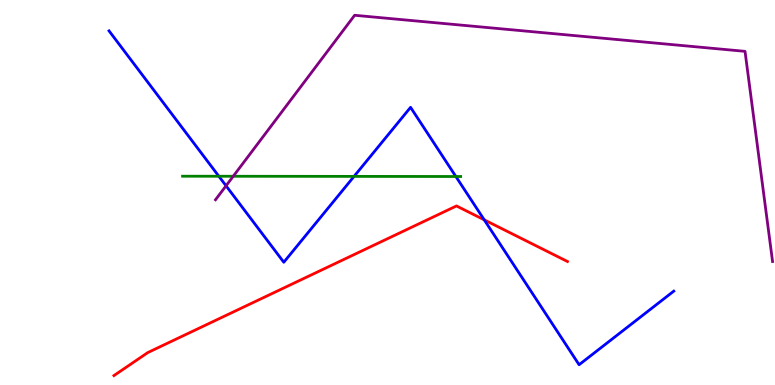[{'lines': ['blue', 'red'], 'intersections': [{'x': 6.25, 'y': 4.29}]}, {'lines': ['green', 'red'], 'intersections': []}, {'lines': ['purple', 'red'], 'intersections': []}, {'lines': ['blue', 'green'], 'intersections': [{'x': 2.82, 'y': 5.42}, {'x': 4.57, 'y': 5.42}, {'x': 5.88, 'y': 5.42}]}, {'lines': ['blue', 'purple'], 'intersections': [{'x': 2.92, 'y': 5.17}]}, {'lines': ['green', 'purple'], 'intersections': [{'x': 3.01, 'y': 5.42}]}]